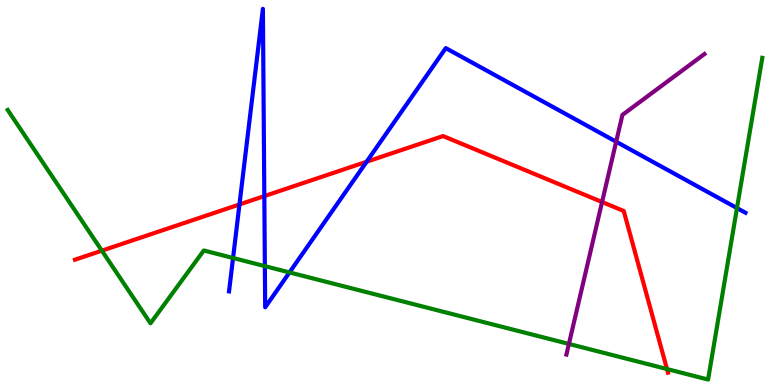[{'lines': ['blue', 'red'], 'intersections': [{'x': 3.09, 'y': 4.69}, {'x': 3.41, 'y': 4.91}, {'x': 4.73, 'y': 5.8}]}, {'lines': ['green', 'red'], 'intersections': [{'x': 1.31, 'y': 3.49}, {'x': 8.61, 'y': 0.415}]}, {'lines': ['purple', 'red'], 'intersections': [{'x': 7.77, 'y': 4.75}]}, {'lines': ['blue', 'green'], 'intersections': [{'x': 3.01, 'y': 3.3}, {'x': 3.42, 'y': 3.09}, {'x': 3.74, 'y': 2.92}, {'x': 9.51, 'y': 4.6}]}, {'lines': ['blue', 'purple'], 'intersections': [{'x': 7.95, 'y': 6.32}]}, {'lines': ['green', 'purple'], 'intersections': [{'x': 7.34, 'y': 1.07}]}]